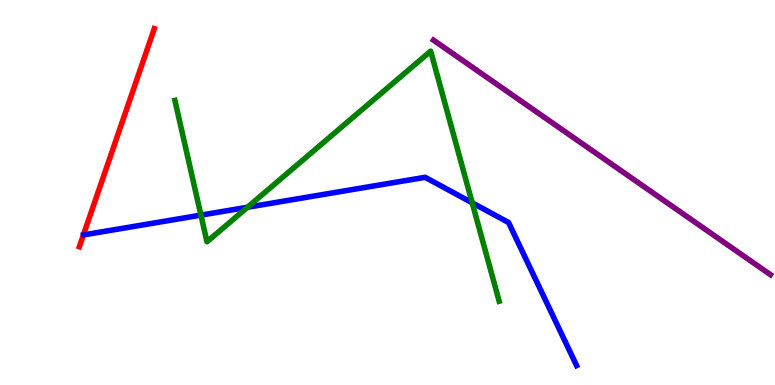[{'lines': ['blue', 'red'], 'intersections': []}, {'lines': ['green', 'red'], 'intersections': []}, {'lines': ['purple', 'red'], 'intersections': []}, {'lines': ['blue', 'green'], 'intersections': [{'x': 2.59, 'y': 4.41}, {'x': 3.19, 'y': 4.62}, {'x': 6.09, 'y': 4.73}]}, {'lines': ['blue', 'purple'], 'intersections': []}, {'lines': ['green', 'purple'], 'intersections': []}]